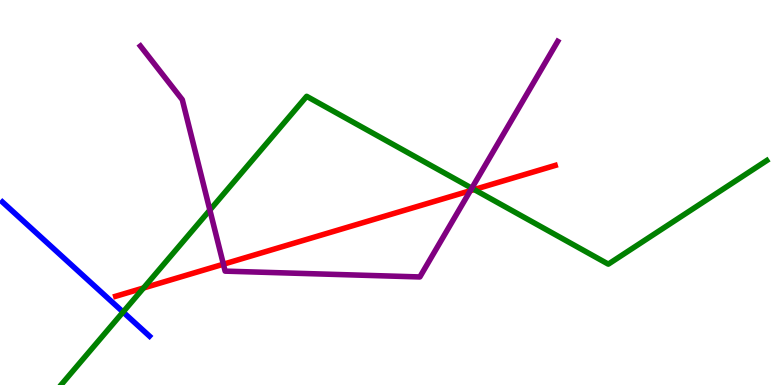[{'lines': ['blue', 'red'], 'intersections': []}, {'lines': ['green', 'red'], 'intersections': [{'x': 1.85, 'y': 2.52}, {'x': 6.12, 'y': 5.08}]}, {'lines': ['purple', 'red'], 'intersections': [{'x': 2.88, 'y': 3.14}, {'x': 6.07, 'y': 5.05}]}, {'lines': ['blue', 'green'], 'intersections': [{'x': 1.59, 'y': 1.9}]}, {'lines': ['blue', 'purple'], 'intersections': []}, {'lines': ['green', 'purple'], 'intersections': [{'x': 2.71, 'y': 4.54}, {'x': 6.09, 'y': 5.11}]}]